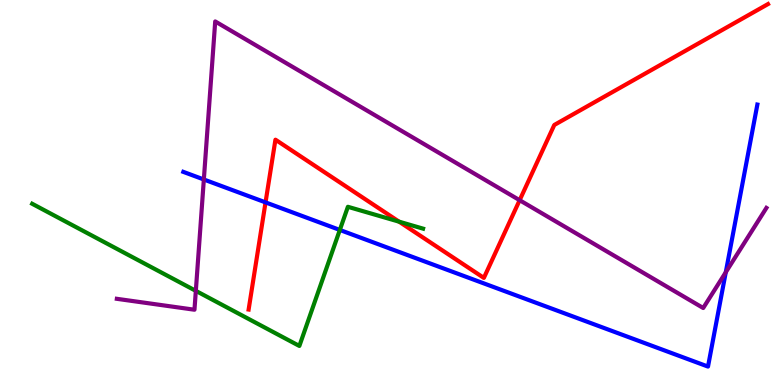[{'lines': ['blue', 'red'], 'intersections': [{'x': 3.43, 'y': 4.74}]}, {'lines': ['green', 'red'], 'intersections': [{'x': 5.15, 'y': 4.24}]}, {'lines': ['purple', 'red'], 'intersections': [{'x': 6.71, 'y': 4.8}]}, {'lines': ['blue', 'green'], 'intersections': [{'x': 4.38, 'y': 4.03}]}, {'lines': ['blue', 'purple'], 'intersections': [{'x': 2.63, 'y': 5.34}, {'x': 9.36, 'y': 2.93}]}, {'lines': ['green', 'purple'], 'intersections': [{'x': 2.53, 'y': 2.45}]}]